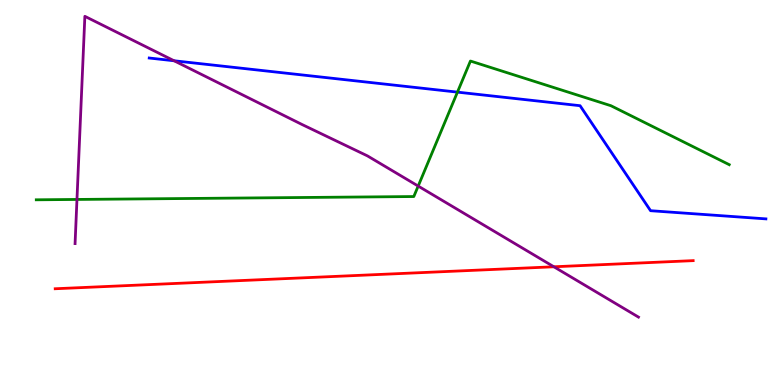[{'lines': ['blue', 'red'], 'intersections': []}, {'lines': ['green', 'red'], 'intersections': []}, {'lines': ['purple', 'red'], 'intersections': [{'x': 7.15, 'y': 3.07}]}, {'lines': ['blue', 'green'], 'intersections': [{'x': 5.9, 'y': 7.61}]}, {'lines': ['blue', 'purple'], 'intersections': [{'x': 2.25, 'y': 8.42}]}, {'lines': ['green', 'purple'], 'intersections': [{'x': 0.993, 'y': 4.82}, {'x': 5.4, 'y': 5.17}]}]